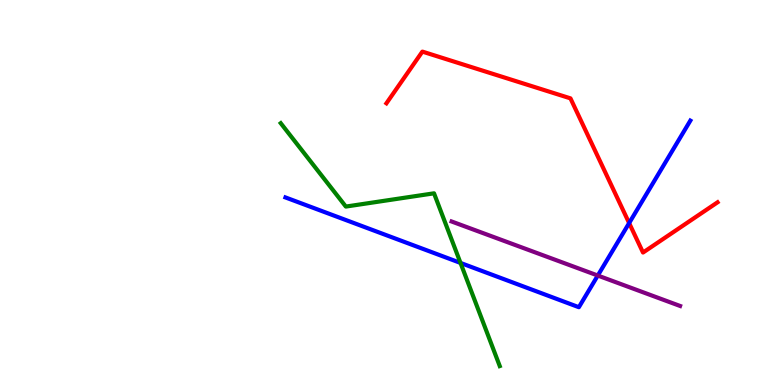[{'lines': ['blue', 'red'], 'intersections': [{'x': 8.12, 'y': 4.21}]}, {'lines': ['green', 'red'], 'intersections': []}, {'lines': ['purple', 'red'], 'intersections': []}, {'lines': ['blue', 'green'], 'intersections': [{'x': 5.94, 'y': 3.17}]}, {'lines': ['blue', 'purple'], 'intersections': [{'x': 7.71, 'y': 2.84}]}, {'lines': ['green', 'purple'], 'intersections': []}]